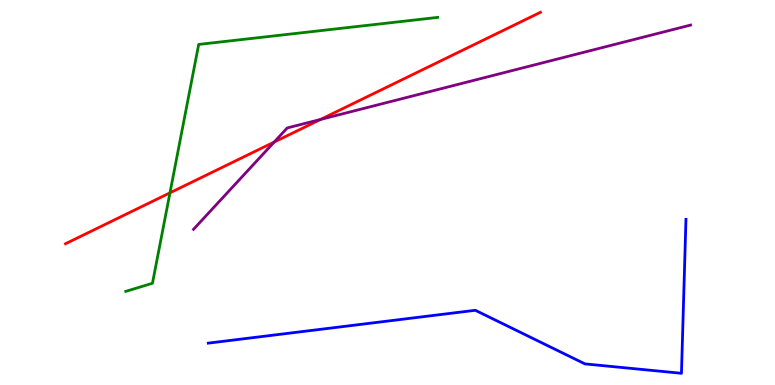[{'lines': ['blue', 'red'], 'intersections': []}, {'lines': ['green', 'red'], 'intersections': [{'x': 2.19, 'y': 4.99}]}, {'lines': ['purple', 'red'], 'intersections': [{'x': 3.54, 'y': 6.31}, {'x': 4.14, 'y': 6.9}]}, {'lines': ['blue', 'green'], 'intersections': []}, {'lines': ['blue', 'purple'], 'intersections': []}, {'lines': ['green', 'purple'], 'intersections': []}]